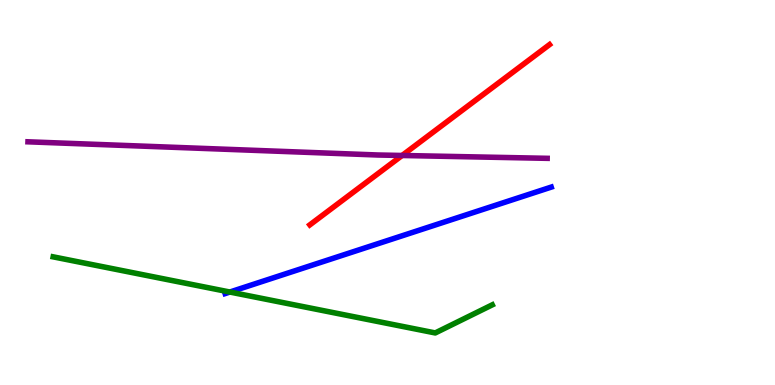[{'lines': ['blue', 'red'], 'intersections': []}, {'lines': ['green', 'red'], 'intersections': []}, {'lines': ['purple', 'red'], 'intersections': [{'x': 5.19, 'y': 5.96}]}, {'lines': ['blue', 'green'], 'intersections': [{'x': 2.97, 'y': 2.41}]}, {'lines': ['blue', 'purple'], 'intersections': []}, {'lines': ['green', 'purple'], 'intersections': []}]